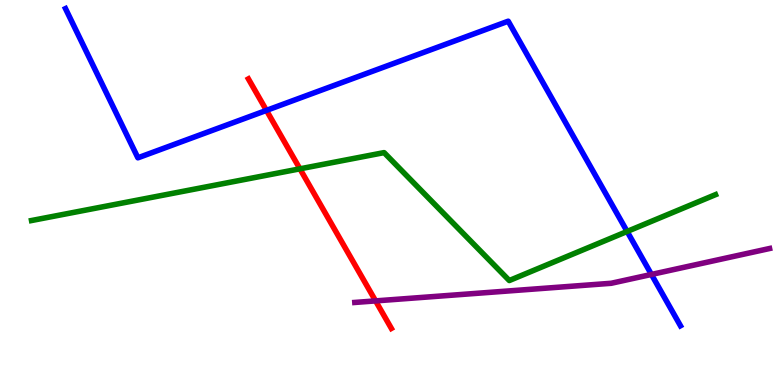[{'lines': ['blue', 'red'], 'intersections': [{'x': 3.44, 'y': 7.13}]}, {'lines': ['green', 'red'], 'intersections': [{'x': 3.87, 'y': 5.61}]}, {'lines': ['purple', 'red'], 'intersections': [{'x': 4.85, 'y': 2.18}]}, {'lines': ['blue', 'green'], 'intersections': [{'x': 8.09, 'y': 3.99}]}, {'lines': ['blue', 'purple'], 'intersections': [{'x': 8.41, 'y': 2.87}]}, {'lines': ['green', 'purple'], 'intersections': []}]